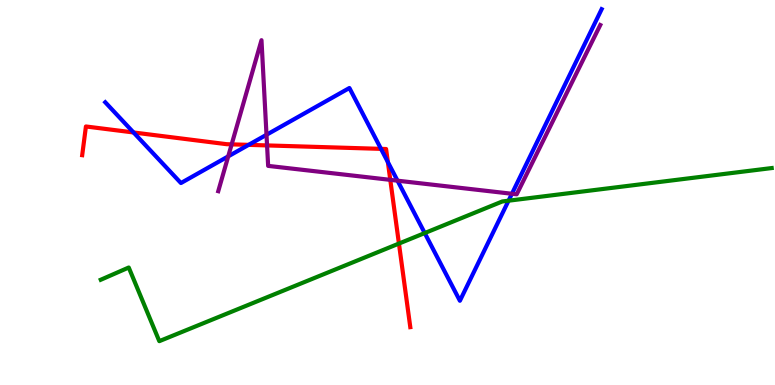[{'lines': ['blue', 'red'], 'intersections': [{'x': 1.72, 'y': 6.56}, {'x': 3.21, 'y': 6.24}, {'x': 4.92, 'y': 6.13}, {'x': 5.0, 'y': 5.79}]}, {'lines': ['green', 'red'], 'intersections': [{'x': 5.15, 'y': 3.67}]}, {'lines': ['purple', 'red'], 'intersections': [{'x': 2.99, 'y': 6.25}, {'x': 3.45, 'y': 6.22}, {'x': 5.04, 'y': 5.33}]}, {'lines': ['blue', 'green'], 'intersections': [{'x': 5.48, 'y': 3.95}, {'x': 6.56, 'y': 4.79}]}, {'lines': ['blue', 'purple'], 'intersections': [{'x': 2.94, 'y': 5.94}, {'x': 3.44, 'y': 6.5}, {'x': 5.13, 'y': 5.31}, {'x': 6.61, 'y': 4.97}]}, {'lines': ['green', 'purple'], 'intersections': []}]